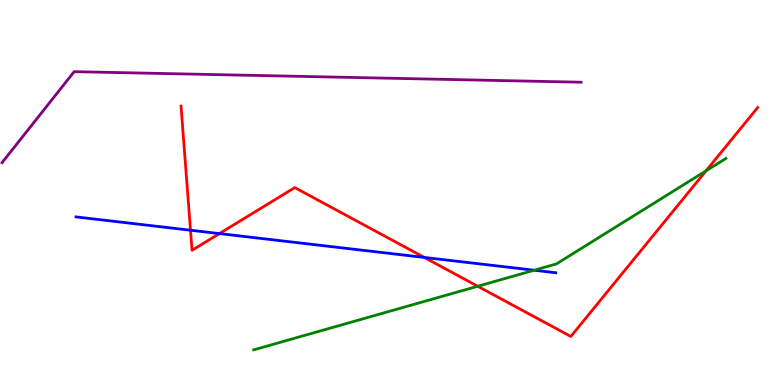[{'lines': ['blue', 'red'], 'intersections': [{'x': 2.46, 'y': 4.02}, {'x': 2.83, 'y': 3.93}, {'x': 5.47, 'y': 3.31}]}, {'lines': ['green', 'red'], 'intersections': [{'x': 6.16, 'y': 2.56}, {'x': 9.11, 'y': 5.56}]}, {'lines': ['purple', 'red'], 'intersections': []}, {'lines': ['blue', 'green'], 'intersections': [{'x': 6.89, 'y': 2.98}]}, {'lines': ['blue', 'purple'], 'intersections': []}, {'lines': ['green', 'purple'], 'intersections': []}]